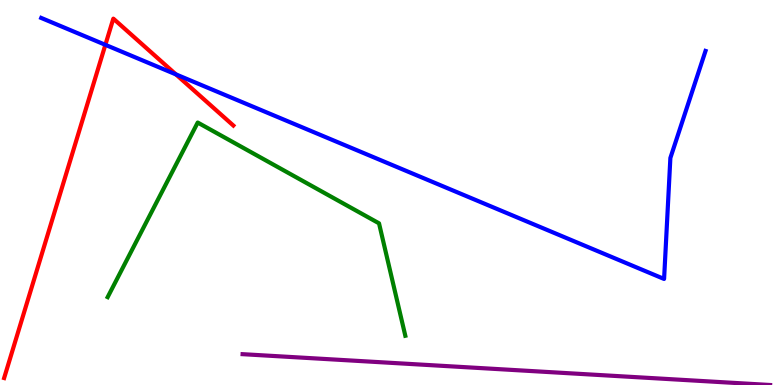[{'lines': ['blue', 'red'], 'intersections': [{'x': 1.36, 'y': 8.84}, {'x': 2.27, 'y': 8.07}]}, {'lines': ['green', 'red'], 'intersections': []}, {'lines': ['purple', 'red'], 'intersections': []}, {'lines': ['blue', 'green'], 'intersections': []}, {'lines': ['blue', 'purple'], 'intersections': []}, {'lines': ['green', 'purple'], 'intersections': []}]